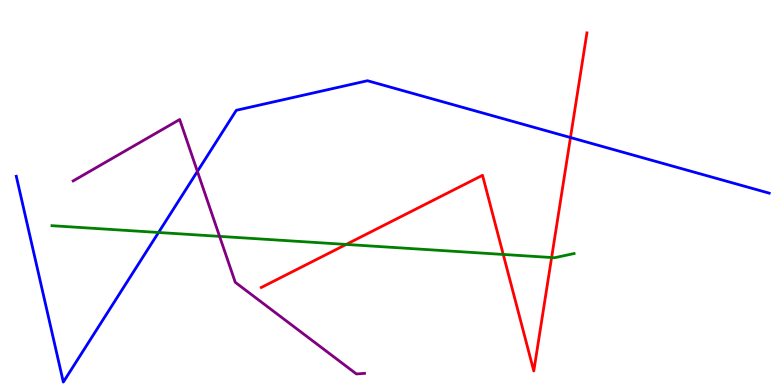[{'lines': ['blue', 'red'], 'intersections': [{'x': 7.36, 'y': 6.43}]}, {'lines': ['green', 'red'], 'intersections': [{'x': 4.47, 'y': 3.65}, {'x': 6.49, 'y': 3.39}, {'x': 7.12, 'y': 3.31}]}, {'lines': ['purple', 'red'], 'intersections': []}, {'lines': ['blue', 'green'], 'intersections': [{'x': 2.05, 'y': 3.96}]}, {'lines': ['blue', 'purple'], 'intersections': [{'x': 2.55, 'y': 5.55}]}, {'lines': ['green', 'purple'], 'intersections': [{'x': 2.83, 'y': 3.86}]}]